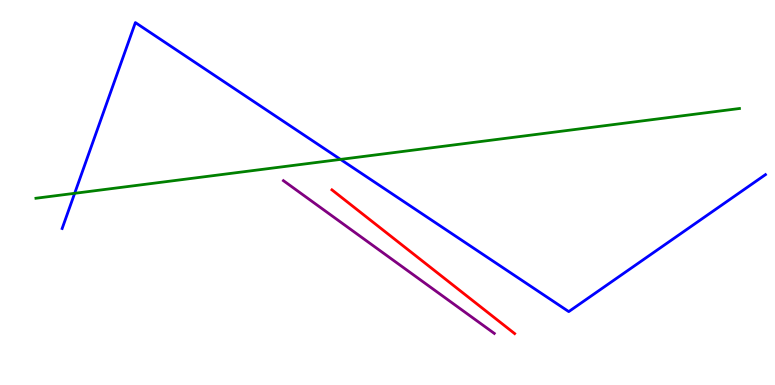[{'lines': ['blue', 'red'], 'intersections': []}, {'lines': ['green', 'red'], 'intersections': []}, {'lines': ['purple', 'red'], 'intersections': []}, {'lines': ['blue', 'green'], 'intersections': [{'x': 0.963, 'y': 4.98}, {'x': 4.39, 'y': 5.86}]}, {'lines': ['blue', 'purple'], 'intersections': []}, {'lines': ['green', 'purple'], 'intersections': []}]